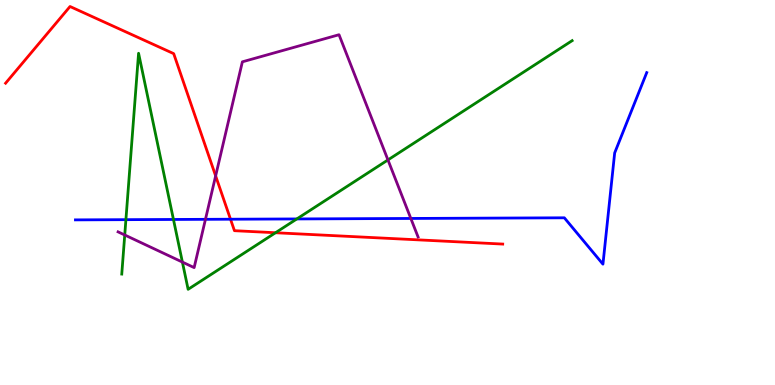[{'lines': ['blue', 'red'], 'intersections': [{'x': 2.97, 'y': 4.31}]}, {'lines': ['green', 'red'], 'intersections': [{'x': 3.55, 'y': 3.95}]}, {'lines': ['purple', 'red'], 'intersections': [{'x': 2.78, 'y': 5.43}]}, {'lines': ['blue', 'green'], 'intersections': [{'x': 1.62, 'y': 4.29}, {'x': 2.24, 'y': 4.3}, {'x': 3.83, 'y': 4.31}]}, {'lines': ['blue', 'purple'], 'intersections': [{'x': 2.65, 'y': 4.3}, {'x': 5.3, 'y': 4.33}]}, {'lines': ['green', 'purple'], 'intersections': [{'x': 1.61, 'y': 3.9}, {'x': 2.35, 'y': 3.19}, {'x': 5.01, 'y': 5.85}]}]